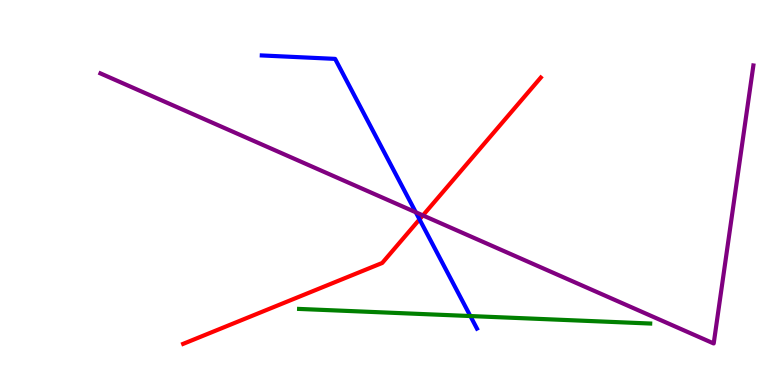[{'lines': ['blue', 'red'], 'intersections': [{'x': 5.41, 'y': 4.3}]}, {'lines': ['green', 'red'], 'intersections': []}, {'lines': ['purple', 'red'], 'intersections': [{'x': 5.46, 'y': 4.41}]}, {'lines': ['blue', 'green'], 'intersections': [{'x': 6.07, 'y': 1.79}]}, {'lines': ['blue', 'purple'], 'intersections': [{'x': 5.37, 'y': 4.49}]}, {'lines': ['green', 'purple'], 'intersections': []}]